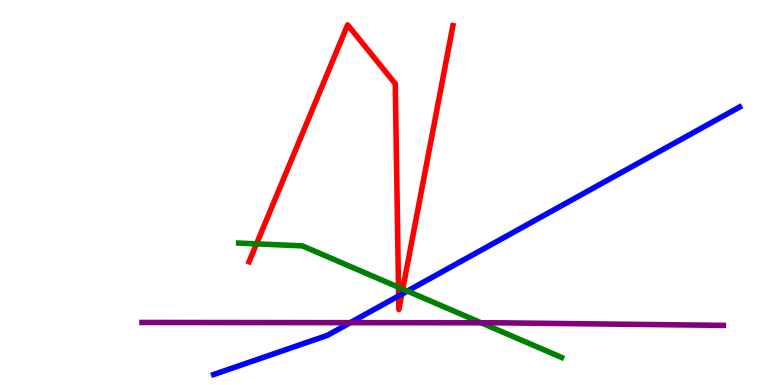[{'lines': ['blue', 'red'], 'intersections': [{'x': 5.14, 'y': 2.31}, {'x': 5.18, 'y': 2.36}]}, {'lines': ['green', 'red'], 'intersections': [{'x': 3.31, 'y': 3.67}, {'x': 5.14, 'y': 2.54}, {'x': 5.2, 'y': 2.49}]}, {'lines': ['purple', 'red'], 'intersections': []}, {'lines': ['blue', 'green'], 'intersections': [{'x': 5.26, 'y': 2.44}]}, {'lines': ['blue', 'purple'], 'intersections': [{'x': 4.52, 'y': 1.62}]}, {'lines': ['green', 'purple'], 'intersections': [{'x': 6.21, 'y': 1.62}]}]